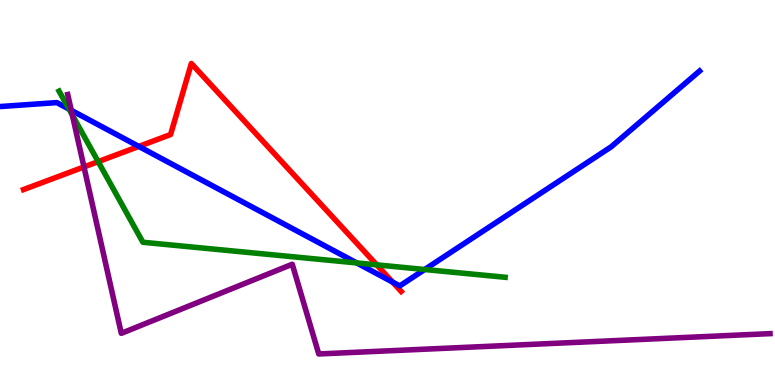[{'lines': ['blue', 'red'], 'intersections': [{'x': 1.79, 'y': 6.2}, {'x': 5.07, 'y': 2.67}]}, {'lines': ['green', 'red'], 'intersections': [{'x': 1.27, 'y': 5.8}, {'x': 4.86, 'y': 3.12}]}, {'lines': ['purple', 'red'], 'intersections': [{'x': 1.08, 'y': 5.66}]}, {'lines': ['blue', 'green'], 'intersections': [{'x': 0.891, 'y': 7.17}, {'x': 4.6, 'y': 3.17}, {'x': 5.48, 'y': 3.0}]}, {'lines': ['blue', 'purple'], 'intersections': [{'x': 0.92, 'y': 7.13}]}, {'lines': ['green', 'purple'], 'intersections': [{'x': 0.933, 'y': 7.01}]}]